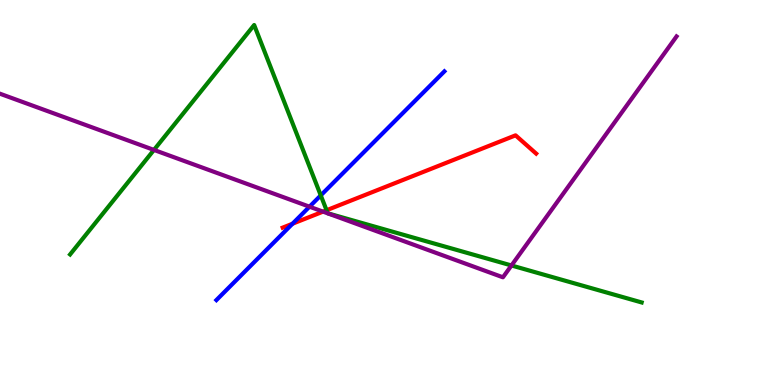[{'lines': ['blue', 'red'], 'intersections': [{'x': 3.77, 'y': 4.19}]}, {'lines': ['green', 'red'], 'intersections': [{'x': 4.21, 'y': 4.54}]}, {'lines': ['purple', 'red'], 'intersections': [{'x': 4.17, 'y': 4.5}]}, {'lines': ['blue', 'green'], 'intersections': [{'x': 4.14, 'y': 4.92}]}, {'lines': ['blue', 'purple'], 'intersections': [{'x': 3.99, 'y': 4.63}]}, {'lines': ['green', 'purple'], 'intersections': [{'x': 1.99, 'y': 6.11}, {'x': 6.6, 'y': 3.1}]}]